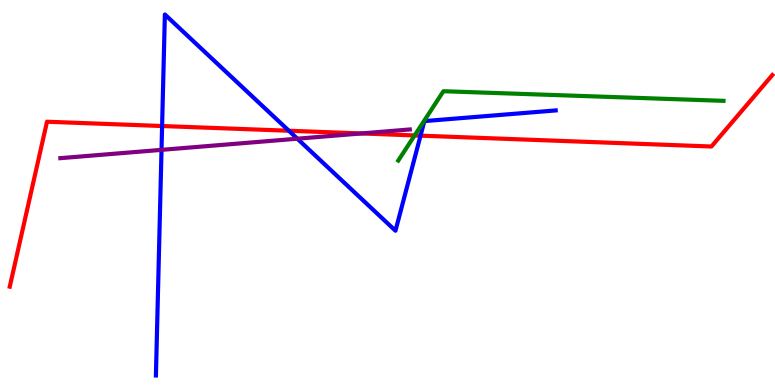[{'lines': ['blue', 'red'], 'intersections': [{'x': 2.09, 'y': 6.73}, {'x': 3.73, 'y': 6.6}, {'x': 5.43, 'y': 6.48}]}, {'lines': ['green', 'red'], 'intersections': [{'x': 5.35, 'y': 6.48}]}, {'lines': ['purple', 'red'], 'intersections': [{'x': 4.66, 'y': 6.53}]}, {'lines': ['blue', 'green'], 'intersections': []}, {'lines': ['blue', 'purple'], 'intersections': [{'x': 2.08, 'y': 6.11}, {'x': 3.84, 'y': 6.4}]}, {'lines': ['green', 'purple'], 'intersections': []}]